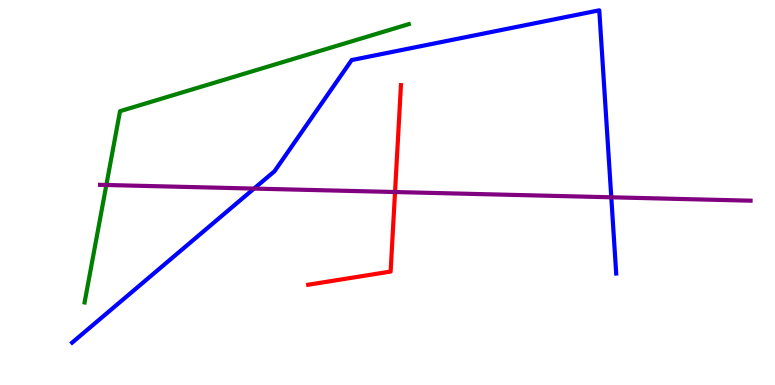[{'lines': ['blue', 'red'], 'intersections': []}, {'lines': ['green', 'red'], 'intersections': []}, {'lines': ['purple', 'red'], 'intersections': [{'x': 5.1, 'y': 5.01}]}, {'lines': ['blue', 'green'], 'intersections': []}, {'lines': ['blue', 'purple'], 'intersections': [{'x': 3.28, 'y': 5.1}, {'x': 7.89, 'y': 4.88}]}, {'lines': ['green', 'purple'], 'intersections': [{'x': 1.37, 'y': 5.19}]}]